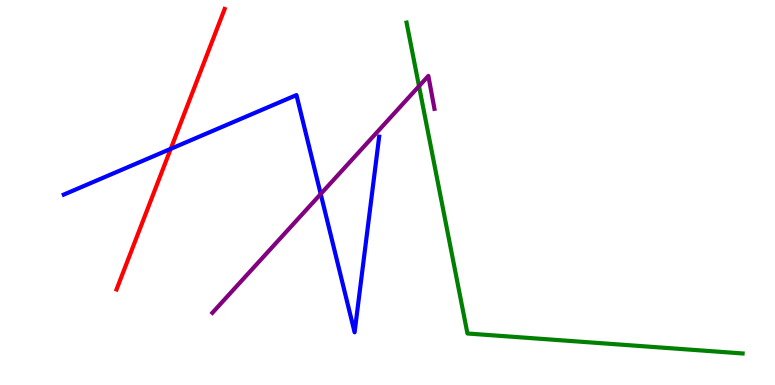[{'lines': ['blue', 'red'], 'intersections': [{'x': 2.2, 'y': 6.13}]}, {'lines': ['green', 'red'], 'intersections': []}, {'lines': ['purple', 'red'], 'intersections': []}, {'lines': ['blue', 'green'], 'intersections': []}, {'lines': ['blue', 'purple'], 'intersections': [{'x': 4.14, 'y': 4.96}]}, {'lines': ['green', 'purple'], 'intersections': [{'x': 5.41, 'y': 7.76}]}]